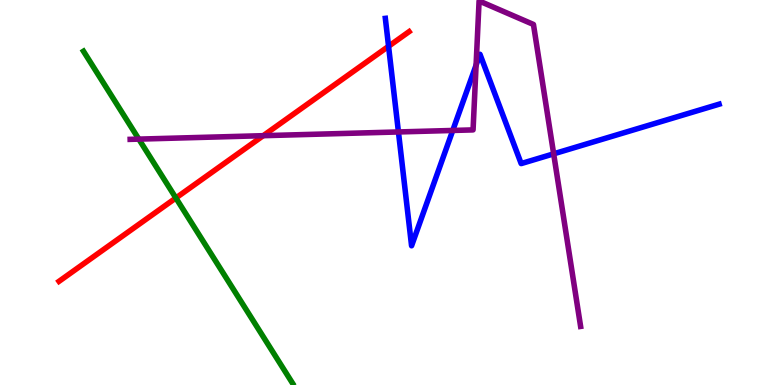[{'lines': ['blue', 'red'], 'intersections': [{'x': 5.01, 'y': 8.8}]}, {'lines': ['green', 'red'], 'intersections': [{'x': 2.27, 'y': 4.86}]}, {'lines': ['purple', 'red'], 'intersections': [{'x': 3.4, 'y': 6.48}]}, {'lines': ['blue', 'green'], 'intersections': []}, {'lines': ['blue', 'purple'], 'intersections': [{'x': 5.14, 'y': 6.57}, {'x': 5.84, 'y': 6.61}, {'x': 6.14, 'y': 8.31}, {'x': 7.14, 'y': 6.0}]}, {'lines': ['green', 'purple'], 'intersections': [{'x': 1.79, 'y': 6.39}]}]